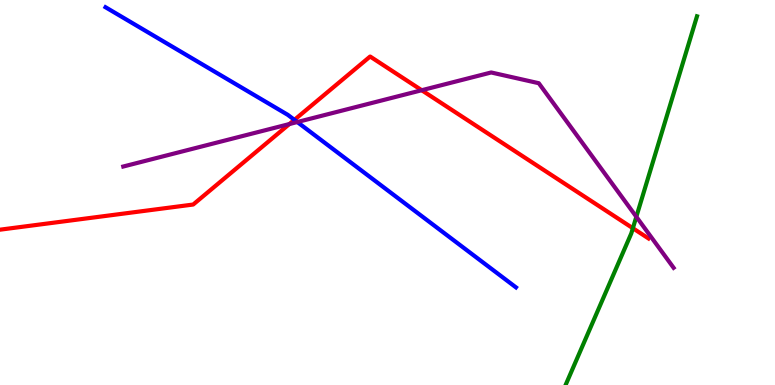[{'lines': ['blue', 'red'], 'intersections': [{'x': 3.8, 'y': 6.89}]}, {'lines': ['green', 'red'], 'intersections': [{'x': 8.17, 'y': 4.07}]}, {'lines': ['purple', 'red'], 'intersections': [{'x': 3.73, 'y': 6.78}, {'x': 5.44, 'y': 7.66}]}, {'lines': ['blue', 'green'], 'intersections': []}, {'lines': ['blue', 'purple'], 'intersections': [{'x': 3.84, 'y': 6.83}]}, {'lines': ['green', 'purple'], 'intersections': [{'x': 8.21, 'y': 4.37}]}]